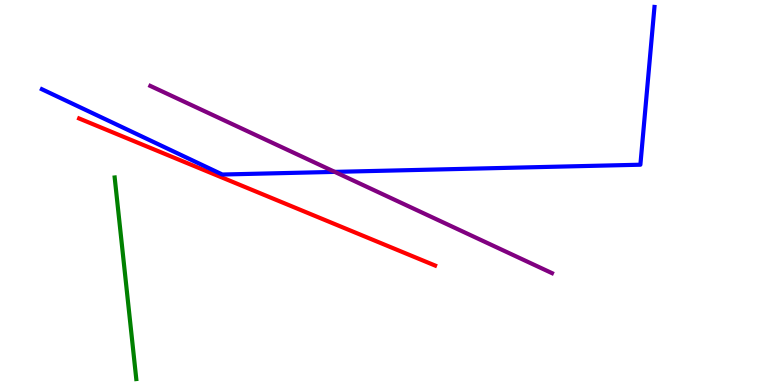[{'lines': ['blue', 'red'], 'intersections': []}, {'lines': ['green', 'red'], 'intersections': []}, {'lines': ['purple', 'red'], 'intersections': []}, {'lines': ['blue', 'green'], 'intersections': []}, {'lines': ['blue', 'purple'], 'intersections': [{'x': 4.32, 'y': 5.54}]}, {'lines': ['green', 'purple'], 'intersections': []}]